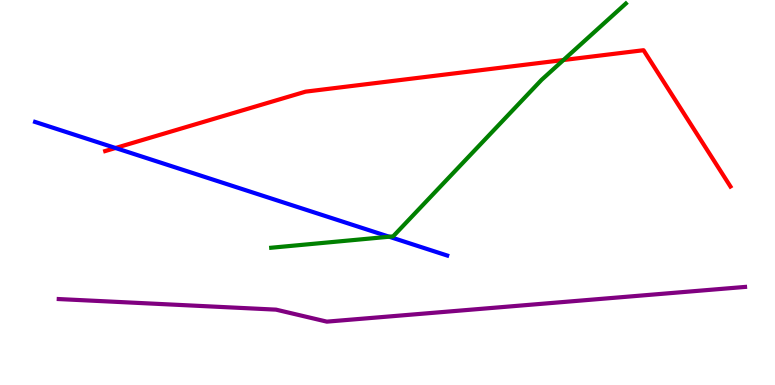[{'lines': ['blue', 'red'], 'intersections': [{'x': 1.49, 'y': 6.16}]}, {'lines': ['green', 'red'], 'intersections': [{'x': 7.27, 'y': 8.44}]}, {'lines': ['purple', 'red'], 'intersections': []}, {'lines': ['blue', 'green'], 'intersections': [{'x': 5.02, 'y': 3.85}]}, {'lines': ['blue', 'purple'], 'intersections': []}, {'lines': ['green', 'purple'], 'intersections': []}]